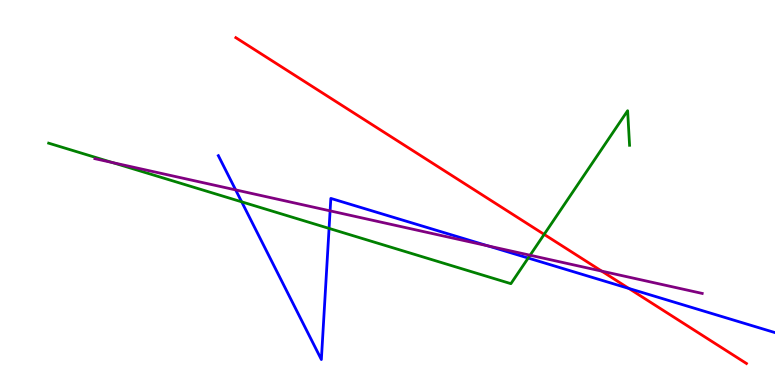[{'lines': ['blue', 'red'], 'intersections': [{'x': 8.11, 'y': 2.51}]}, {'lines': ['green', 'red'], 'intersections': [{'x': 7.02, 'y': 3.91}]}, {'lines': ['purple', 'red'], 'intersections': [{'x': 7.76, 'y': 2.96}]}, {'lines': ['blue', 'green'], 'intersections': [{'x': 3.12, 'y': 4.76}, {'x': 4.25, 'y': 4.07}, {'x': 6.82, 'y': 3.3}]}, {'lines': ['blue', 'purple'], 'intersections': [{'x': 3.04, 'y': 5.07}, {'x': 4.26, 'y': 4.52}, {'x': 6.3, 'y': 3.61}]}, {'lines': ['green', 'purple'], 'intersections': [{'x': 1.45, 'y': 5.78}, {'x': 6.84, 'y': 3.37}]}]